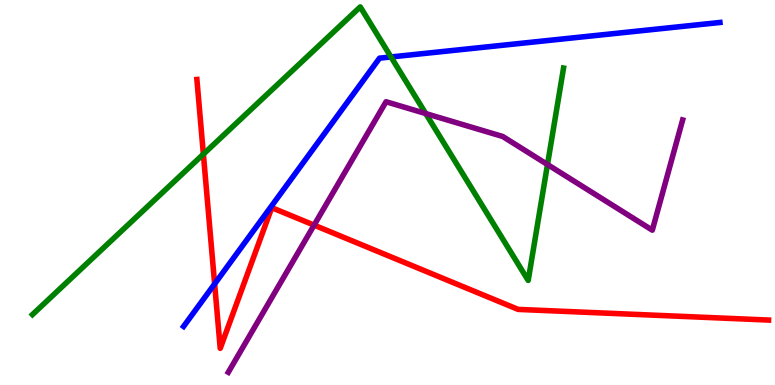[{'lines': ['blue', 'red'], 'intersections': [{'x': 2.77, 'y': 2.63}]}, {'lines': ['green', 'red'], 'intersections': [{'x': 2.62, 'y': 6.0}]}, {'lines': ['purple', 'red'], 'intersections': [{'x': 4.05, 'y': 4.15}]}, {'lines': ['blue', 'green'], 'intersections': [{'x': 5.04, 'y': 8.52}]}, {'lines': ['blue', 'purple'], 'intersections': []}, {'lines': ['green', 'purple'], 'intersections': [{'x': 5.49, 'y': 7.05}, {'x': 7.06, 'y': 5.73}]}]